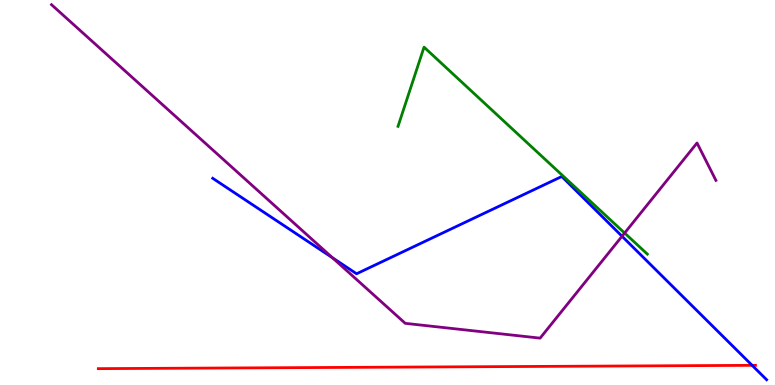[{'lines': ['blue', 'red'], 'intersections': [{'x': 9.7, 'y': 0.511}]}, {'lines': ['green', 'red'], 'intersections': []}, {'lines': ['purple', 'red'], 'intersections': []}, {'lines': ['blue', 'green'], 'intersections': []}, {'lines': ['blue', 'purple'], 'intersections': [{'x': 4.29, 'y': 3.3}, {'x': 8.03, 'y': 3.86}]}, {'lines': ['green', 'purple'], 'intersections': [{'x': 8.06, 'y': 3.95}]}]